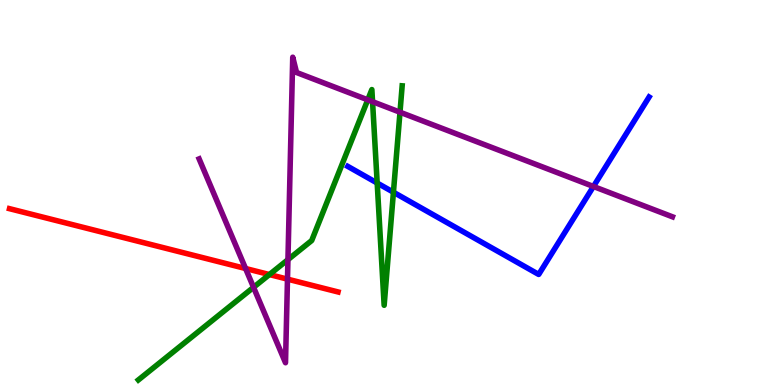[{'lines': ['blue', 'red'], 'intersections': []}, {'lines': ['green', 'red'], 'intersections': [{'x': 3.48, 'y': 2.87}]}, {'lines': ['purple', 'red'], 'intersections': [{'x': 3.17, 'y': 3.03}, {'x': 3.71, 'y': 2.75}]}, {'lines': ['blue', 'green'], 'intersections': [{'x': 4.87, 'y': 5.25}, {'x': 5.08, 'y': 5.01}]}, {'lines': ['blue', 'purple'], 'intersections': [{'x': 7.66, 'y': 5.16}]}, {'lines': ['green', 'purple'], 'intersections': [{'x': 3.27, 'y': 2.54}, {'x': 3.72, 'y': 3.26}, {'x': 4.75, 'y': 7.41}, {'x': 4.81, 'y': 7.36}, {'x': 5.16, 'y': 7.09}]}]